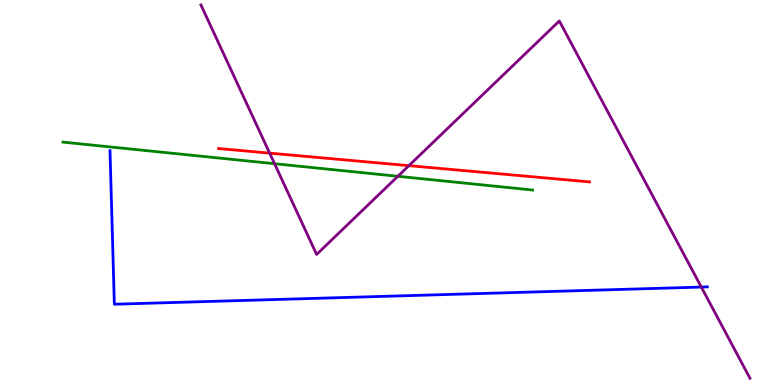[{'lines': ['blue', 'red'], 'intersections': []}, {'lines': ['green', 'red'], 'intersections': []}, {'lines': ['purple', 'red'], 'intersections': [{'x': 3.48, 'y': 6.02}, {'x': 5.28, 'y': 5.7}]}, {'lines': ['blue', 'green'], 'intersections': []}, {'lines': ['blue', 'purple'], 'intersections': [{'x': 9.05, 'y': 2.54}]}, {'lines': ['green', 'purple'], 'intersections': [{'x': 3.54, 'y': 5.75}, {'x': 5.13, 'y': 5.42}]}]